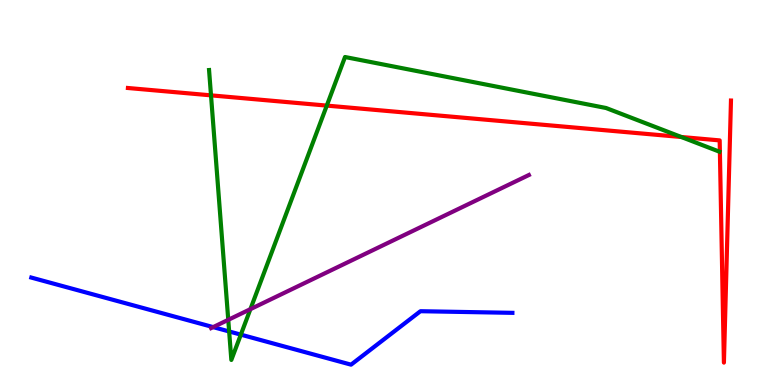[{'lines': ['blue', 'red'], 'intersections': []}, {'lines': ['green', 'red'], 'intersections': [{'x': 2.72, 'y': 7.52}, {'x': 4.22, 'y': 7.26}, {'x': 8.79, 'y': 6.44}]}, {'lines': ['purple', 'red'], 'intersections': []}, {'lines': ['blue', 'green'], 'intersections': [{'x': 2.96, 'y': 1.39}, {'x': 3.11, 'y': 1.31}]}, {'lines': ['blue', 'purple'], 'intersections': [{'x': 2.75, 'y': 1.5}]}, {'lines': ['green', 'purple'], 'intersections': [{'x': 2.95, 'y': 1.69}, {'x': 3.23, 'y': 1.97}]}]